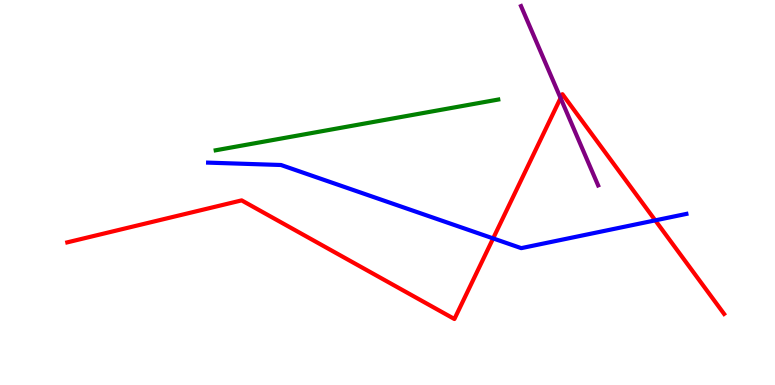[{'lines': ['blue', 'red'], 'intersections': [{'x': 6.36, 'y': 3.81}, {'x': 8.45, 'y': 4.28}]}, {'lines': ['green', 'red'], 'intersections': []}, {'lines': ['purple', 'red'], 'intersections': [{'x': 7.23, 'y': 7.45}]}, {'lines': ['blue', 'green'], 'intersections': []}, {'lines': ['blue', 'purple'], 'intersections': []}, {'lines': ['green', 'purple'], 'intersections': []}]